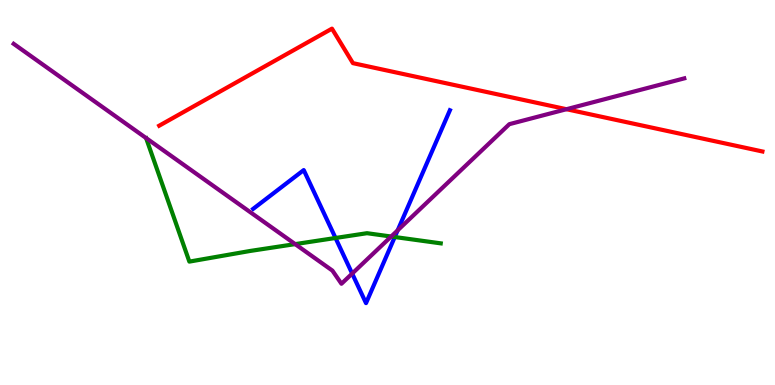[{'lines': ['blue', 'red'], 'intersections': []}, {'lines': ['green', 'red'], 'intersections': []}, {'lines': ['purple', 'red'], 'intersections': [{'x': 7.31, 'y': 7.16}]}, {'lines': ['blue', 'green'], 'intersections': [{'x': 4.33, 'y': 3.82}, {'x': 5.09, 'y': 3.84}]}, {'lines': ['blue', 'purple'], 'intersections': [{'x': 4.54, 'y': 2.89}, {'x': 5.13, 'y': 4.02}]}, {'lines': ['green', 'purple'], 'intersections': [{'x': 3.81, 'y': 3.66}, {'x': 5.05, 'y': 3.86}]}]